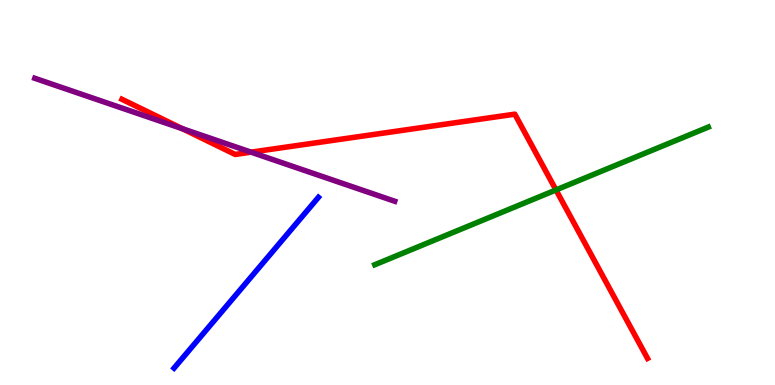[{'lines': ['blue', 'red'], 'intersections': []}, {'lines': ['green', 'red'], 'intersections': [{'x': 7.17, 'y': 5.07}]}, {'lines': ['purple', 'red'], 'intersections': [{'x': 2.35, 'y': 6.66}, {'x': 3.24, 'y': 6.05}]}, {'lines': ['blue', 'green'], 'intersections': []}, {'lines': ['blue', 'purple'], 'intersections': []}, {'lines': ['green', 'purple'], 'intersections': []}]